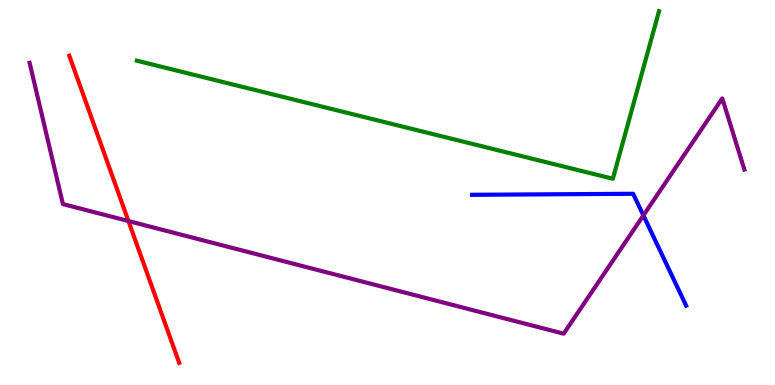[{'lines': ['blue', 'red'], 'intersections': []}, {'lines': ['green', 'red'], 'intersections': []}, {'lines': ['purple', 'red'], 'intersections': [{'x': 1.66, 'y': 4.26}]}, {'lines': ['blue', 'green'], 'intersections': []}, {'lines': ['blue', 'purple'], 'intersections': [{'x': 8.3, 'y': 4.4}]}, {'lines': ['green', 'purple'], 'intersections': []}]